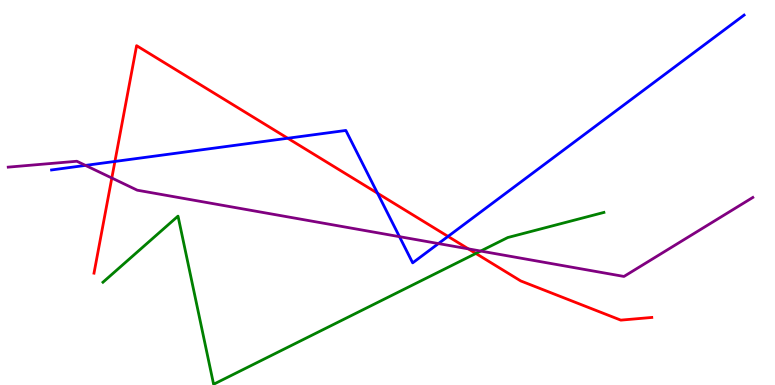[{'lines': ['blue', 'red'], 'intersections': [{'x': 1.48, 'y': 5.81}, {'x': 3.71, 'y': 6.41}, {'x': 4.87, 'y': 4.98}, {'x': 5.78, 'y': 3.86}]}, {'lines': ['green', 'red'], 'intersections': [{'x': 6.14, 'y': 3.42}]}, {'lines': ['purple', 'red'], 'intersections': [{'x': 1.44, 'y': 5.38}, {'x': 6.04, 'y': 3.54}]}, {'lines': ['blue', 'green'], 'intersections': []}, {'lines': ['blue', 'purple'], 'intersections': [{'x': 1.1, 'y': 5.7}, {'x': 5.15, 'y': 3.85}, {'x': 5.66, 'y': 3.67}]}, {'lines': ['green', 'purple'], 'intersections': [{'x': 6.2, 'y': 3.48}]}]